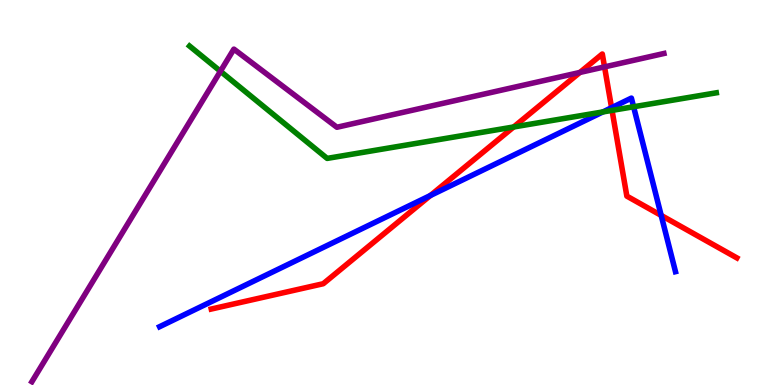[{'lines': ['blue', 'red'], 'intersections': [{'x': 5.55, 'y': 4.92}, {'x': 7.89, 'y': 7.2}, {'x': 8.53, 'y': 4.4}]}, {'lines': ['green', 'red'], 'intersections': [{'x': 6.63, 'y': 6.7}, {'x': 7.9, 'y': 7.13}]}, {'lines': ['purple', 'red'], 'intersections': [{'x': 7.48, 'y': 8.12}, {'x': 7.8, 'y': 8.26}]}, {'lines': ['blue', 'green'], 'intersections': [{'x': 7.78, 'y': 7.09}, {'x': 8.18, 'y': 7.23}]}, {'lines': ['blue', 'purple'], 'intersections': []}, {'lines': ['green', 'purple'], 'intersections': [{'x': 2.84, 'y': 8.15}]}]